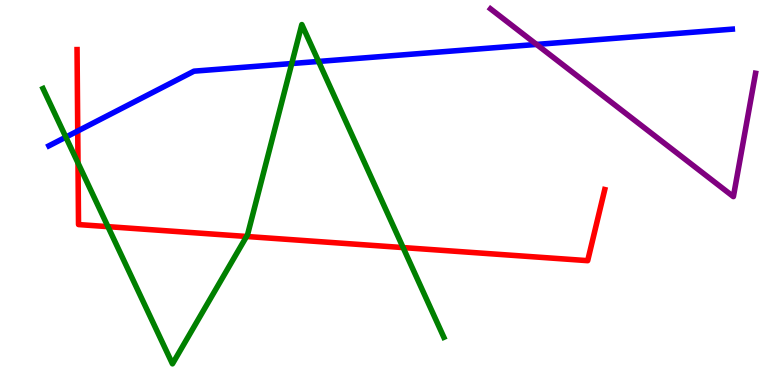[{'lines': ['blue', 'red'], 'intersections': [{'x': 1.0, 'y': 6.6}]}, {'lines': ['green', 'red'], 'intersections': [{'x': 1.01, 'y': 5.77}, {'x': 1.39, 'y': 4.11}, {'x': 3.18, 'y': 3.86}, {'x': 5.2, 'y': 3.57}]}, {'lines': ['purple', 'red'], 'intersections': []}, {'lines': ['blue', 'green'], 'intersections': [{'x': 0.85, 'y': 6.44}, {'x': 3.76, 'y': 8.35}, {'x': 4.11, 'y': 8.4}]}, {'lines': ['blue', 'purple'], 'intersections': [{'x': 6.92, 'y': 8.85}]}, {'lines': ['green', 'purple'], 'intersections': []}]